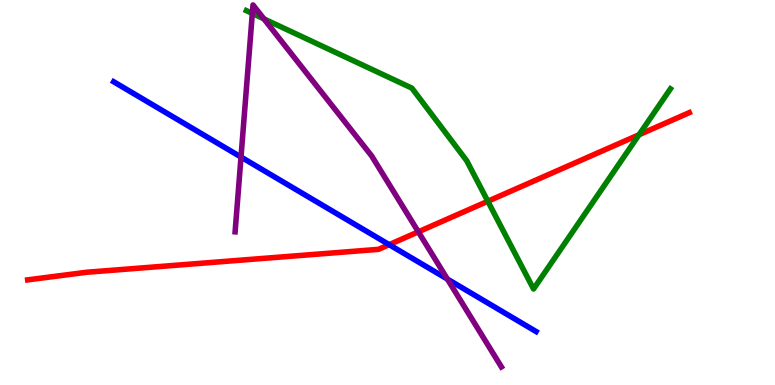[{'lines': ['blue', 'red'], 'intersections': [{'x': 5.02, 'y': 3.65}]}, {'lines': ['green', 'red'], 'intersections': [{'x': 6.29, 'y': 4.77}, {'x': 8.25, 'y': 6.5}]}, {'lines': ['purple', 'red'], 'intersections': [{'x': 5.4, 'y': 3.98}]}, {'lines': ['blue', 'green'], 'intersections': []}, {'lines': ['blue', 'purple'], 'intersections': [{'x': 3.11, 'y': 5.92}, {'x': 5.77, 'y': 2.75}]}, {'lines': ['green', 'purple'], 'intersections': [{'x': 3.26, 'y': 9.65}, {'x': 3.41, 'y': 9.51}]}]